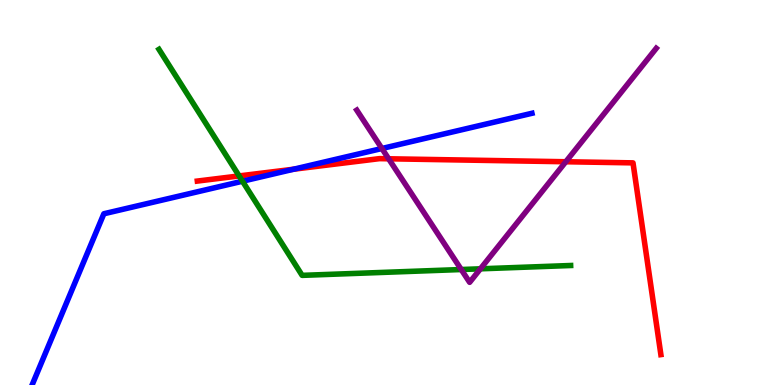[{'lines': ['blue', 'red'], 'intersections': [{'x': 3.79, 'y': 5.61}]}, {'lines': ['green', 'red'], 'intersections': [{'x': 3.09, 'y': 5.43}]}, {'lines': ['purple', 'red'], 'intersections': [{'x': 5.01, 'y': 5.88}, {'x': 7.3, 'y': 5.8}]}, {'lines': ['blue', 'green'], 'intersections': [{'x': 3.13, 'y': 5.29}]}, {'lines': ['blue', 'purple'], 'intersections': [{'x': 4.93, 'y': 6.14}]}, {'lines': ['green', 'purple'], 'intersections': [{'x': 5.95, 'y': 3.0}, {'x': 6.2, 'y': 3.02}]}]